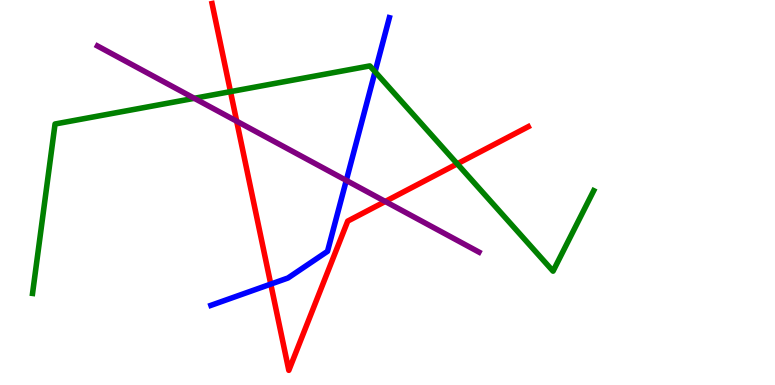[{'lines': ['blue', 'red'], 'intersections': [{'x': 3.49, 'y': 2.62}]}, {'lines': ['green', 'red'], 'intersections': [{'x': 2.97, 'y': 7.62}, {'x': 5.9, 'y': 5.74}]}, {'lines': ['purple', 'red'], 'intersections': [{'x': 3.05, 'y': 6.85}, {'x': 4.97, 'y': 4.77}]}, {'lines': ['blue', 'green'], 'intersections': [{'x': 4.84, 'y': 8.14}]}, {'lines': ['blue', 'purple'], 'intersections': [{'x': 4.47, 'y': 5.31}]}, {'lines': ['green', 'purple'], 'intersections': [{'x': 2.51, 'y': 7.45}]}]